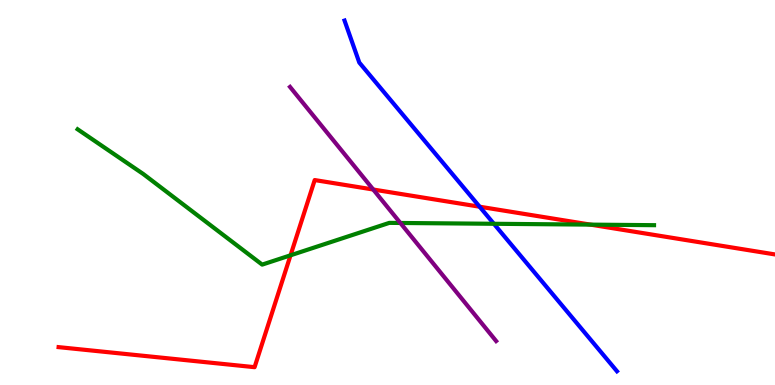[{'lines': ['blue', 'red'], 'intersections': [{'x': 6.19, 'y': 4.63}]}, {'lines': ['green', 'red'], 'intersections': [{'x': 3.75, 'y': 3.37}, {'x': 7.62, 'y': 4.17}]}, {'lines': ['purple', 'red'], 'intersections': [{'x': 4.82, 'y': 5.08}]}, {'lines': ['blue', 'green'], 'intersections': [{'x': 6.37, 'y': 4.19}]}, {'lines': ['blue', 'purple'], 'intersections': []}, {'lines': ['green', 'purple'], 'intersections': [{'x': 5.17, 'y': 4.21}]}]